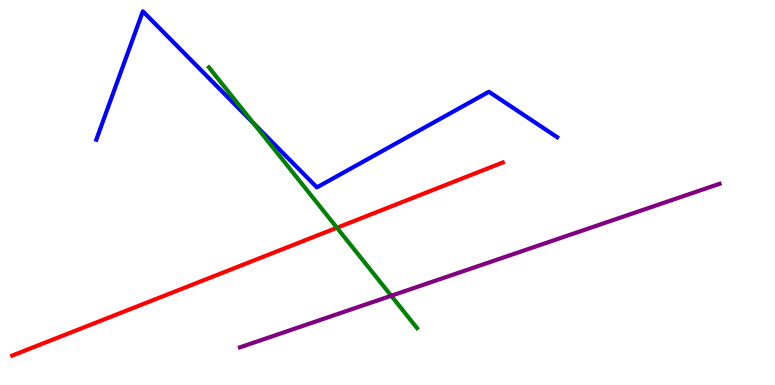[{'lines': ['blue', 'red'], 'intersections': []}, {'lines': ['green', 'red'], 'intersections': [{'x': 4.35, 'y': 4.08}]}, {'lines': ['purple', 'red'], 'intersections': []}, {'lines': ['blue', 'green'], 'intersections': [{'x': 3.27, 'y': 6.8}]}, {'lines': ['blue', 'purple'], 'intersections': []}, {'lines': ['green', 'purple'], 'intersections': [{'x': 5.05, 'y': 2.32}]}]